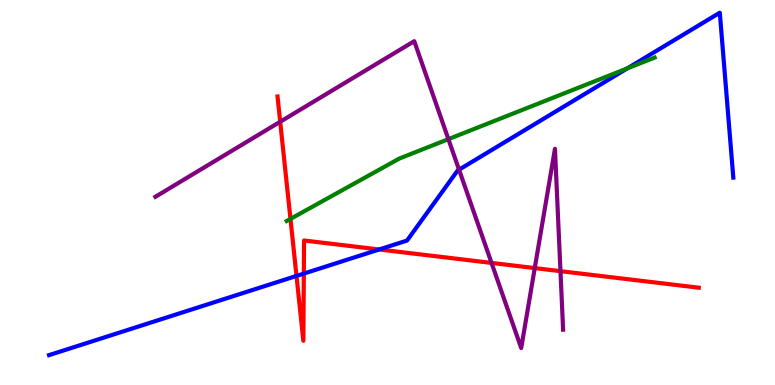[{'lines': ['blue', 'red'], 'intersections': [{'x': 3.83, 'y': 2.83}, {'x': 3.92, 'y': 2.89}, {'x': 4.89, 'y': 3.52}]}, {'lines': ['green', 'red'], 'intersections': [{'x': 3.75, 'y': 4.31}]}, {'lines': ['purple', 'red'], 'intersections': [{'x': 3.62, 'y': 6.84}, {'x': 6.34, 'y': 3.17}, {'x': 6.9, 'y': 3.04}, {'x': 7.23, 'y': 2.96}]}, {'lines': ['blue', 'green'], 'intersections': [{'x': 8.09, 'y': 8.22}]}, {'lines': ['blue', 'purple'], 'intersections': [{'x': 5.92, 'y': 5.59}]}, {'lines': ['green', 'purple'], 'intersections': [{'x': 5.79, 'y': 6.39}]}]